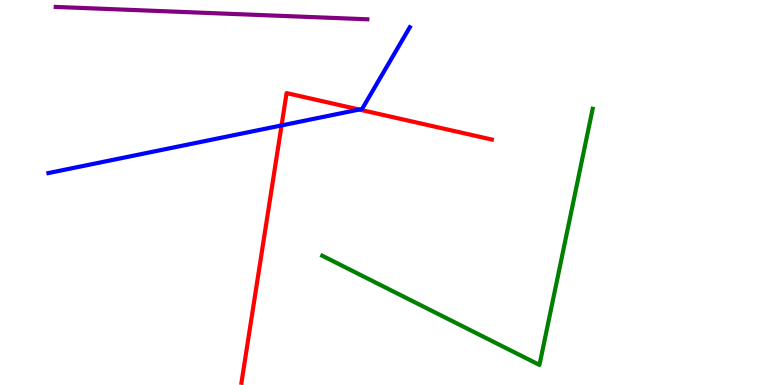[{'lines': ['blue', 'red'], 'intersections': [{'x': 3.63, 'y': 6.74}, {'x': 4.64, 'y': 7.15}]}, {'lines': ['green', 'red'], 'intersections': []}, {'lines': ['purple', 'red'], 'intersections': []}, {'lines': ['blue', 'green'], 'intersections': []}, {'lines': ['blue', 'purple'], 'intersections': []}, {'lines': ['green', 'purple'], 'intersections': []}]